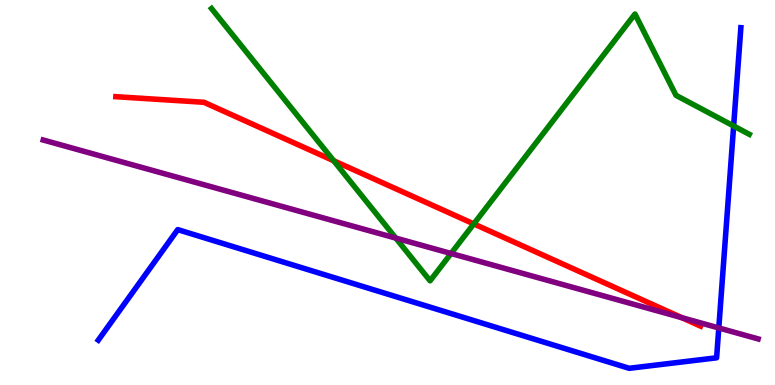[{'lines': ['blue', 'red'], 'intersections': []}, {'lines': ['green', 'red'], 'intersections': [{'x': 4.31, 'y': 5.82}, {'x': 6.11, 'y': 4.18}]}, {'lines': ['purple', 'red'], 'intersections': [{'x': 8.8, 'y': 1.75}]}, {'lines': ['blue', 'green'], 'intersections': [{'x': 9.47, 'y': 6.73}]}, {'lines': ['blue', 'purple'], 'intersections': [{'x': 9.27, 'y': 1.48}]}, {'lines': ['green', 'purple'], 'intersections': [{'x': 5.11, 'y': 3.82}, {'x': 5.82, 'y': 3.42}]}]